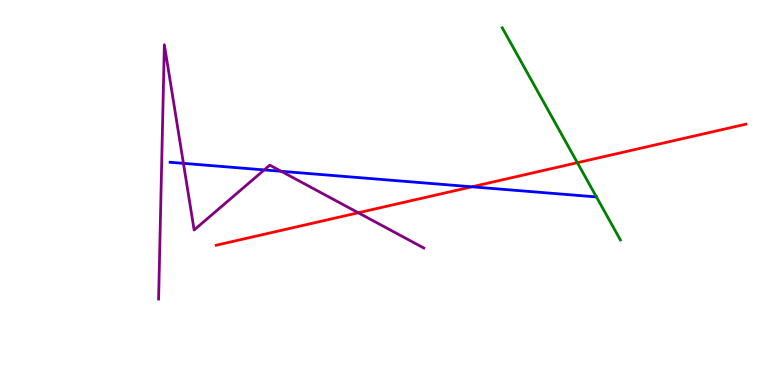[{'lines': ['blue', 'red'], 'intersections': [{'x': 6.09, 'y': 5.15}]}, {'lines': ['green', 'red'], 'intersections': [{'x': 7.45, 'y': 5.77}]}, {'lines': ['purple', 'red'], 'intersections': [{'x': 4.62, 'y': 4.47}]}, {'lines': ['blue', 'green'], 'intersections': []}, {'lines': ['blue', 'purple'], 'intersections': [{'x': 2.37, 'y': 5.76}, {'x': 3.41, 'y': 5.59}, {'x': 3.63, 'y': 5.55}]}, {'lines': ['green', 'purple'], 'intersections': []}]